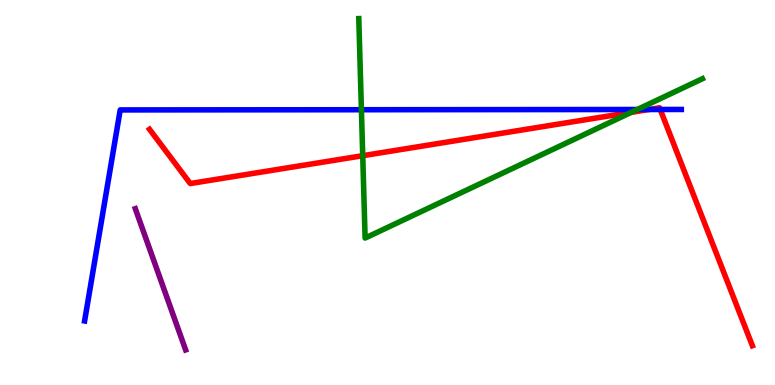[{'lines': ['blue', 'red'], 'intersections': [{'x': 8.37, 'y': 7.16}, {'x': 8.52, 'y': 7.16}]}, {'lines': ['green', 'red'], 'intersections': [{'x': 4.68, 'y': 5.96}, {'x': 8.15, 'y': 7.08}]}, {'lines': ['purple', 'red'], 'intersections': []}, {'lines': ['blue', 'green'], 'intersections': [{'x': 4.66, 'y': 7.15}, {'x': 8.22, 'y': 7.16}]}, {'lines': ['blue', 'purple'], 'intersections': []}, {'lines': ['green', 'purple'], 'intersections': []}]